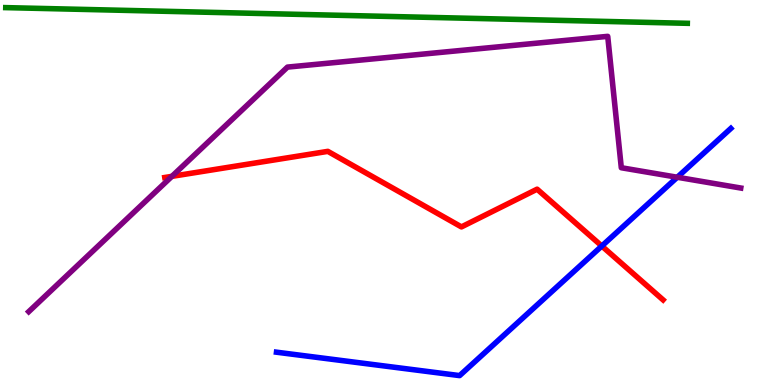[{'lines': ['blue', 'red'], 'intersections': [{'x': 7.77, 'y': 3.61}]}, {'lines': ['green', 'red'], 'intersections': []}, {'lines': ['purple', 'red'], 'intersections': [{'x': 2.22, 'y': 5.42}]}, {'lines': ['blue', 'green'], 'intersections': []}, {'lines': ['blue', 'purple'], 'intersections': [{'x': 8.74, 'y': 5.4}]}, {'lines': ['green', 'purple'], 'intersections': []}]